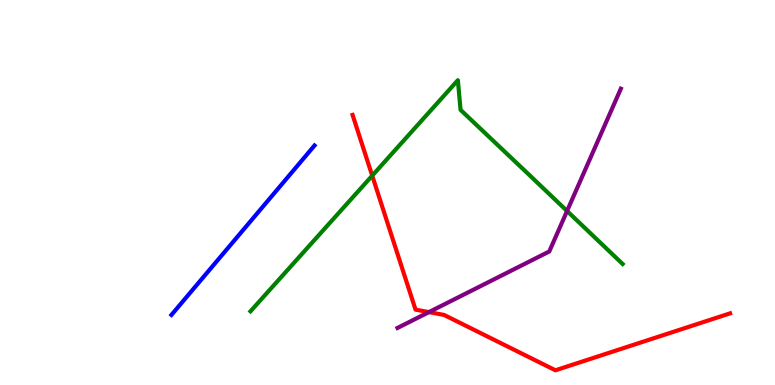[{'lines': ['blue', 'red'], 'intersections': []}, {'lines': ['green', 'red'], 'intersections': [{'x': 4.8, 'y': 5.44}]}, {'lines': ['purple', 'red'], 'intersections': [{'x': 5.53, 'y': 1.89}]}, {'lines': ['blue', 'green'], 'intersections': []}, {'lines': ['blue', 'purple'], 'intersections': []}, {'lines': ['green', 'purple'], 'intersections': [{'x': 7.32, 'y': 4.52}]}]